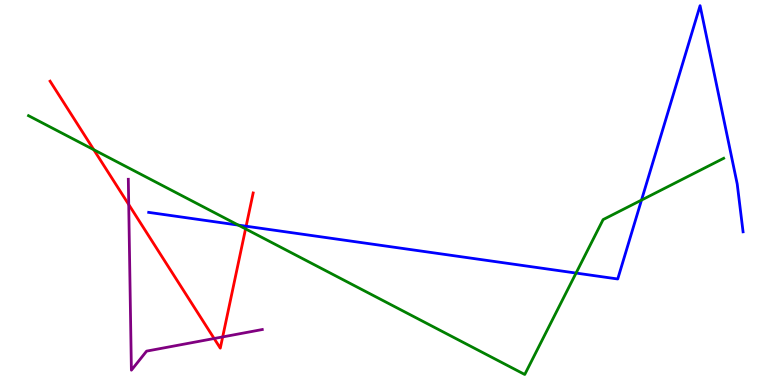[{'lines': ['blue', 'red'], 'intersections': [{'x': 3.18, 'y': 4.12}]}, {'lines': ['green', 'red'], 'intersections': [{'x': 1.21, 'y': 6.11}, {'x': 3.17, 'y': 4.06}]}, {'lines': ['purple', 'red'], 'intersections': [{'x': 1.66, 'y': 4.69}, {'x': 2.76, 'y': 1.21}, {'x': 2.87, 'y': 1.25}]}, {'lines': ['blue', 'green'], 'intersections': [{'x': 3.08, 'y': 4.15}, {'x': 7.43, 'y': 2.91}, {'x': 8.28, 'y': 4.8}]}, {'lines': ['blue', 'purple'], 'intersections': []}, {'lines': ['green', 'purple'], 'intersections': []}]